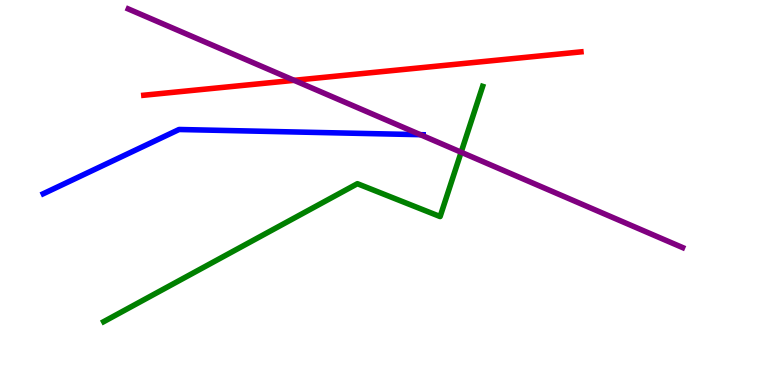[{'lines': ['blue', 'red'], 'intersections': []}, {'lines': ['green', 'red'], 'intersections': []}, {'lines': ['purple', 'red'], 'intersections': [{'x': 3.79, 'y': 7.91}]}, {'lines': ['blue', 'green'], 'intersections': []}, {'lines': ['blue', 'purple'], 'intersections': [{'x': 5.42, 'y': 6.5}]}, {'lines': ['green', 'purple'], 'intersections': [{'x': 5.95, 'y': 6.05}]}]